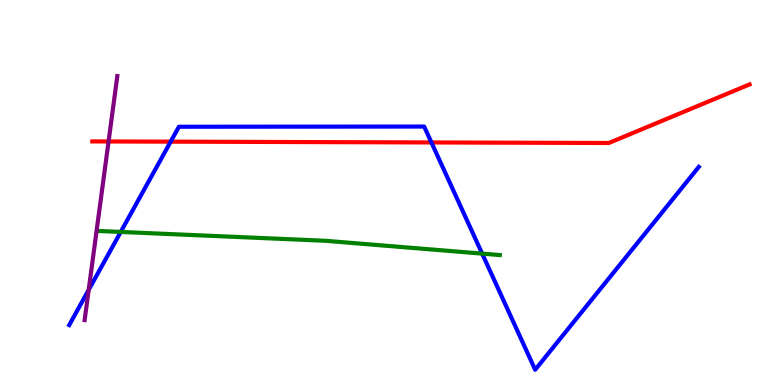[{'lines': ['blue', 'red'], 'intersections': [{'x': 2.2, 'y': 6.32}, {'x': 5.57, 'y': 6.3}]}, {'lines': ['green', 'red'], 'intersections': []}, {'lines': ['purple', 'red'], 'intersections': [{'x': 1.4, 'y': 6.33}]}, {'lines': ['blue', 'green'], 'intersections': [{'x': 1.56, 'y': 3.98}, {'x': 6.22, 'y': 3.41}]}, {'lines': ['blue', 'purple'], 'intersections': [{'x': 1.14, 'y': 2.47}]}, {'lines': ['green', 'purple'], 'intersections': []}]